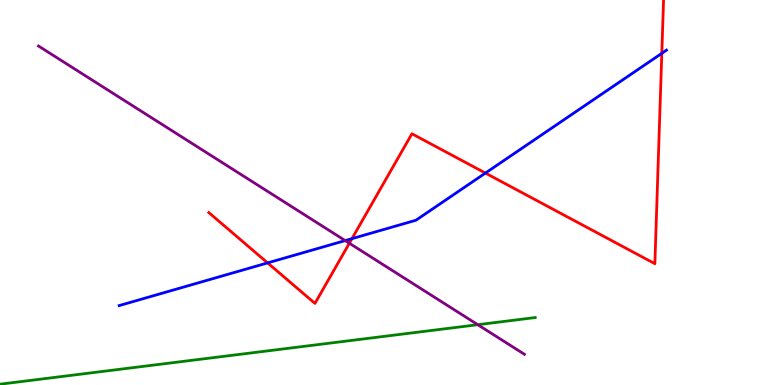[{'lines': ['blue', 'red'], 'intersections': [{'x': 3.45, 'y': 3.17}, {'x': 4.54, 'y': 3.8}, {'x': 6.26, 'y': 5.5}, {'x': 8.54, 'y': 8.61}]}, {'lines': ['green', 'red'], 'intersections': []}, {'lines': ['purple', 'red'], 'intersections': [{'x': 4.51, 'y': 3.68}]}, {'lines': ['blue', 'green'], 'intersections': []}, {'lines': ['blue', 'purple'], 'intersections': [{'x': 4.45, 'y': 3.75}]}, {'lines': ['green', 'purple'], 'intersections': [{'x': 6.17, 'y': 1.57}]}]